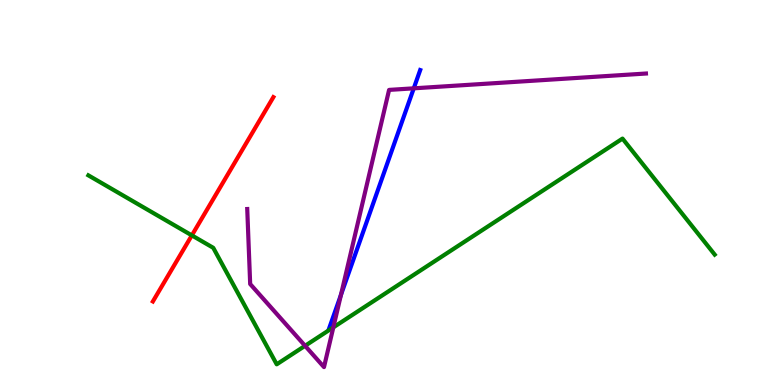[{'lines': ['blue', 'red'], 'intersections': []}, {'lines': ['green', 'red'], 'intersections': [{'x': 2.48, 'y': 3.89}]}, {'lines': ['purple', 'red'], 'intersections': []}, {'lines': ['blue', 'green'], 'intersections': []}, {'lines': ['blue', 'purple'], 'intersections': [{'x': 4.4, 'y': 2.34}, {'x': 5.34, 'y': 7.71}]}, {'lines': ['green', 'purple'], 'intersections': [{'x': 3.94, 'y': 1.02}, {'x': 4.3, 'y': 1.5}]}]